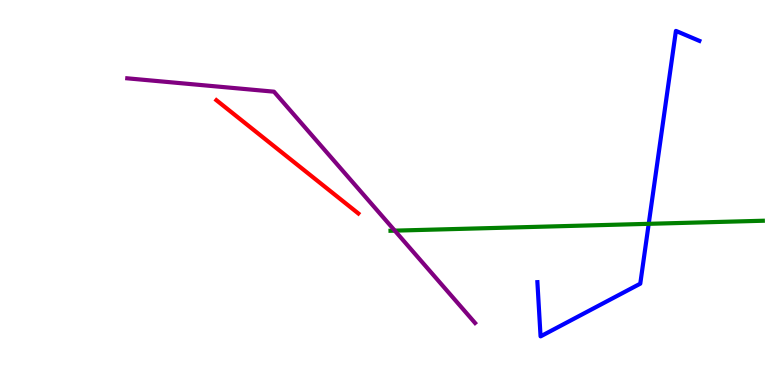[{'lines': ['blue', 'red'], 'intersections': []}, {'lines': ['green', 'red'], 'intersections': []}, {'lines': ['purple', 'red'], 'intersections': []}, {'lines': ['blue', 'green'], 'intersections': [{'x': 8.37, 'y': 4.19}]}, {'lines': ['blue', 'purple'], 'intersections': []}, {'lines': ['green', 'purple'], 'intersections': [{'x': 5.09, 'y': 4.01}]}]